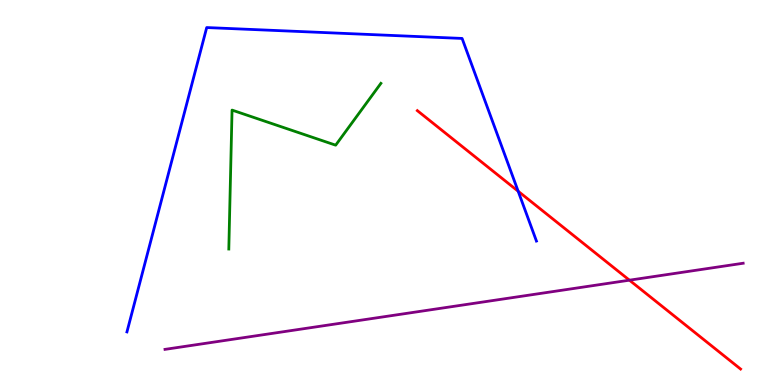[{'lines': ['blue', 'red'], 'intersections': [{'x': 6.69, 'y': 5.03}]}, {'lines': ['green', 'red'], 'intersections': []}, {'lines': ['purple', 'red'], 'intersections': [{'x': 8.12, 'y': 2.72}]}, {'lines': ['blue', 'green'], 'intersections': []}, {'lines': ['blue', 'purple'], 'intersections': []}, {'lines': ['green', 'purple'], 'intersections': []}]